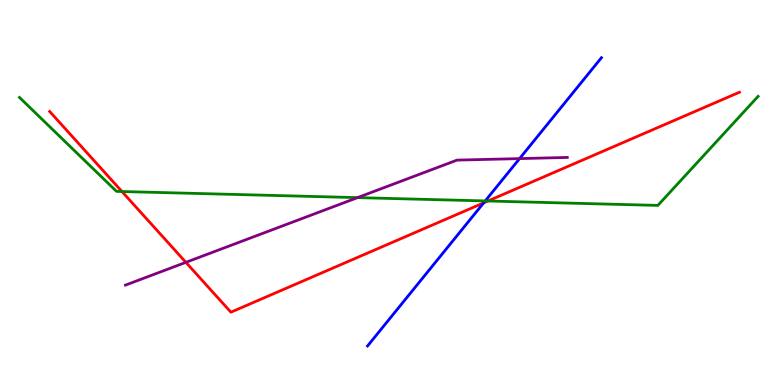[{'lines': ['blue', 'red'], 'intersections': [{'x': 6.24, 'y': 4.73}]}, {'lines': ['green', 'red'], 'intersections': [{'x': 1.57, 'y': 5.03}, {'x': 6.3, 'y': 4.78}]}, {'lines': ['purple', 'red'], 'intersections': [{'x': 2.4, 'y': 3.19}]}, {'lines': ['blue', 'green'], 'intersections': [{'x': 6.26, 'y': 4.78}]}, {'lines': ['blue', 'purple'], 'intersections': [{'x': 6.7, 'y': 5.88}]}, {'lines': ['green', 'purple'], 'intersections': [{'x': 4.61, 'y': 4.87}]}]